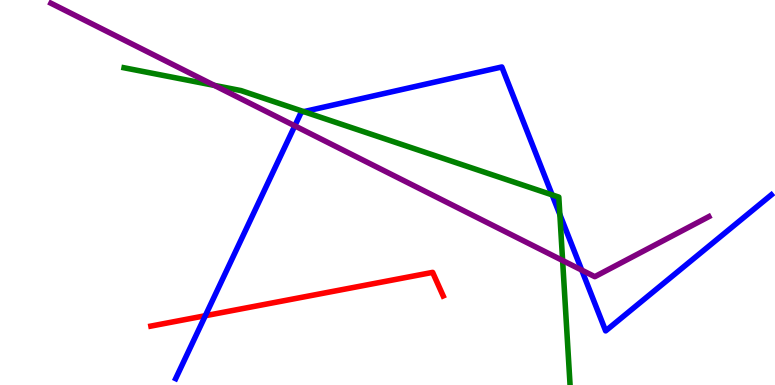[{'lines': ['blue', 'red'], 'intersections': [{'x': 2.65, 'y': 1.8}]}, {'lines': ['green', 'red'], 'intersections': []}, {'lines': ['purple', 'red'], 'intersections': []}, {'lines': ['blue', 'green'], 'intersections': [{'x': 3.92, 'y': 7.1}, {'x': 7.12, 'y': 4.94}, {'x': 7.22, 'y': 4.43}]}, {'lines': ['blue', 'purple'], 'intersections': [{'x': 3.8, 'y': 6.73}, {'x': 7.51, 'y': 2.98}]}, {'lines': ['green', 'purple'], 'intersections': [{'x': 2.77, 'y': 7.78}, {'x': 7.26, 'y': 3.23}]}]